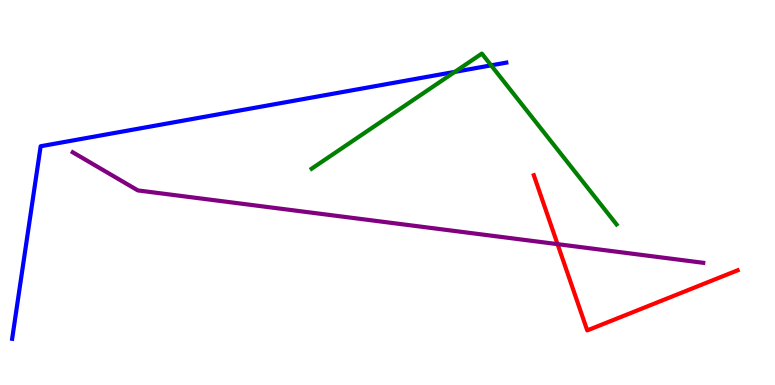[{'lines': ['blue', 'red'], 'intersections': []}, {'lines': ['green', 'red'], 'intersections': []}, {'lines': ['purple', 'red'], 'intersections': [{'x': 7.19, 'y': 3.66}]}, {'lines': ['blue', 'green'], 'intersections': [{'x': 5.87, 'y': 8.13}, {'x': 6.34, 'y': 8.3}]}, {'lines': ['blue', 'purple'], 'intersections': []}, {'lines': ['green', 'purple'], 'intersections': []}]